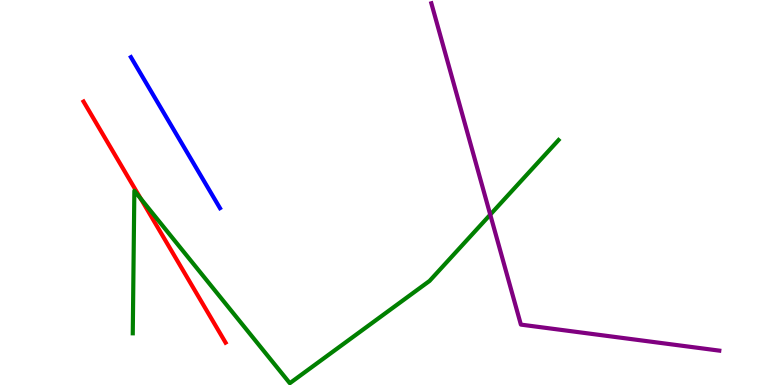[{'lines': ['blue', 'red'], 'intersections': []}, {'lines': ['green', 'red'], 'intersections': [{'x': 1.82, 'y': 4.84}]}, {'lines': ['purple', 'red'], 'intersections': []}, {'lines': ['blue', 'green'], 'intersections': []}, {'lines': ['blue', 'purple'], 'intersections': []}, {'lines': ['green', 'purple'], 'intersections': [{'x': 6.33, 'y': 4.42}]}]